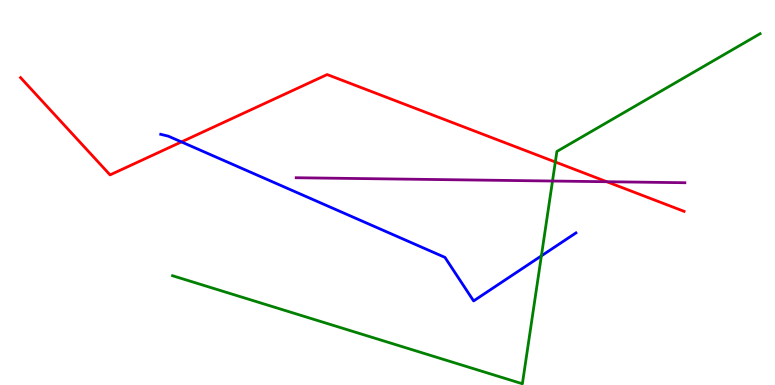[{'lines': ['blue', 'red'], 'intersections': [{'x': 2.34, 'y': 6.31}]}, {'lines': ['green', 'red'], 'intersections': [{'x': 7.17, 'y': 5.79}]}, {'lines': ['purple', 'red'], 'intersections': [{'x': 7.83, 'y': 5.28}]}, {'lines': ['blue', 'green'], 'intersections': [{'x': 6.99, 'y': 3.35}]}, {'lines': ['blue', 'purple'], 'intersections': []}, {'lines': ['green', 'purple'], 'intersections': [{'x': 7.13, 'y': 5.3}]}]